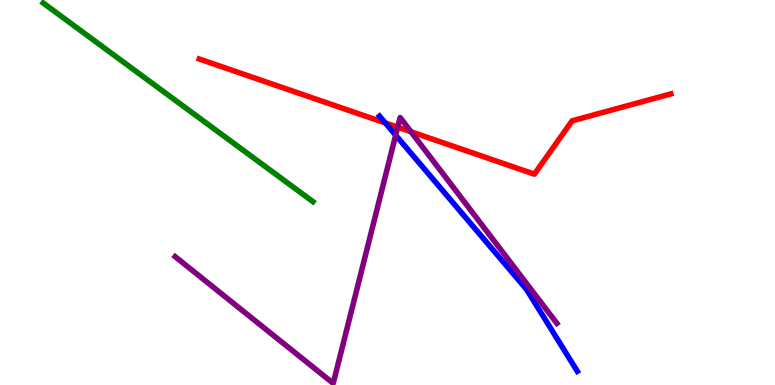[{'lines': ['blue', 'red'], 'intersections': [{'x': 4.97, 'y': 6.81}]}, {'lines': ['green', 'red'], 'intersections': []}, {'lines': ['purple', 'red'], 'intersections': [{'x': 5.13, 'y': 6.7}, {'x': 5.3, 'y': 6.58}]}, {'lines': ['blue', 'green'], 'intersections': []}, {'lines': ['blue', 'purple'], 'intersections': [{'x': 5.11, 'y': 6.49}]}, {'lines': ['green', 'purple'], 'intersections': []}]